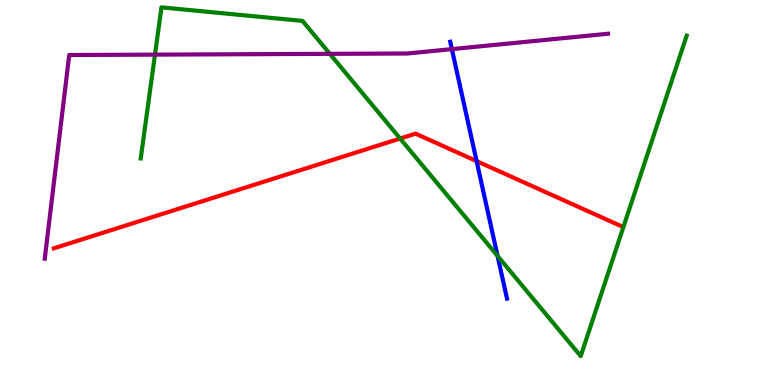[{'lines': ['blue', 'red'], 'intersections': [{'x': 6.15, 'y': 5.82}]}, {'lines': ['green', 'red'], 'intersections': [{'x': 5.16, 'y': 6.4}]}, {'lines': ['purple', 'red'], 'intersections': []}, {'lines': ['blue', 'green'], 'intersections': [{'x': 6.42, 'y': 3.35}]}, {'lines': ['blue', 'purple'], 'intersections': [{'x': 5.83, 'y': 8.72}]}, {'lines': ['green', 'purple'], 'intersections': [{'x': 2.0, 'y': 8.58}, {'x': 4.26, 'y': 8.6}]}]